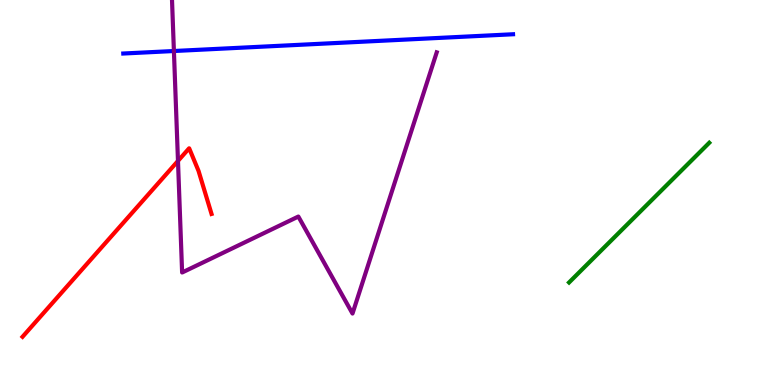[{'lines': ['blue', 'red'], 'intersections': []}, {'lines': ['green', 'red'], 'intersections': []}, {'lines': ['purple', 'red'], 'intersections': [{'x': 2.3, 'y': 5.82}]}, {'lines': ['blue', 'green'], 'intersections': []}, {'lines': ['blue', 'purple'], 'intersections': [{'x': 2.24, 'y': 8.67}]}, {'lines': ['green', 'purple'], 'intersections': []}]